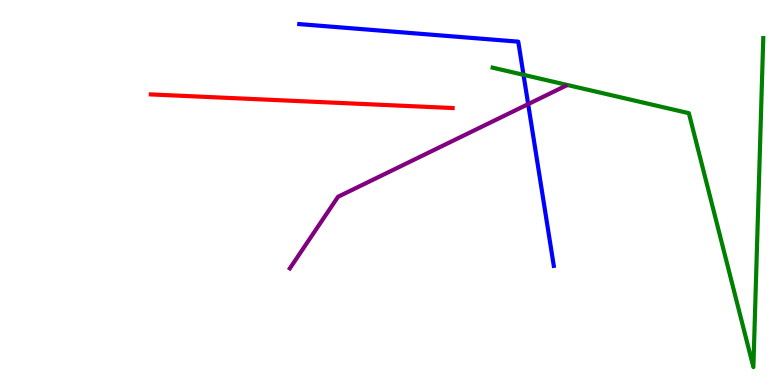[{'lines': ['blue', 'red'], 'intersections': []}, {'lines': ['green', 'red'], 'intersections': []}, {'lines': ['purple', 'red'], 'intersections': []}, {'lines': ['blue', 'green'], 'intersections': [{'x': 6.76, 'y': 8.06}]}, {'lines': ['blue', 'purple'], 'intersections': [{'x': 6.81, 'y': 7.3}]}, {'lines': ['green', 'purple'], 'intersections': []}]